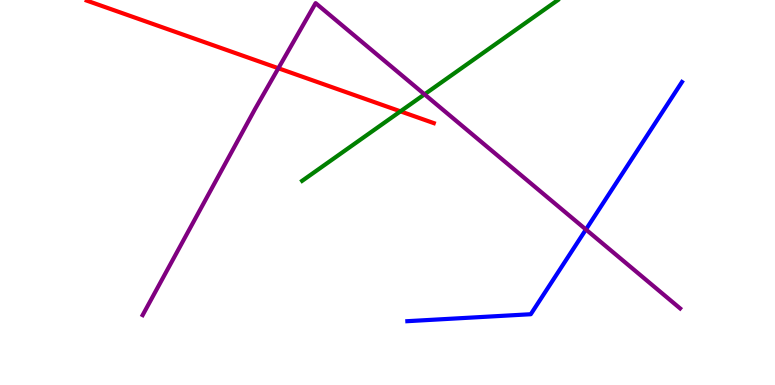[{'lines': ['blue', 'red'], 'intersections': []}, {'lines': ['green', 'red'], 'intersections': [{'x': 5.17, 'y': 7.11}]}, {'lines': ['purple', 'red'], 'intersections': [{'x': 3.59, 'y': 8.23}]}, {'lines': ['blue', 'green'], 'intersections': []}, {'lines': ['blue', 'purple'], 'intersections': [{'x': 7.56, 'y': 4.04}]}, {'lines': ['green', 'purple'], 'intersections': [{'x': 5.48, 'y': 7.55}]}]